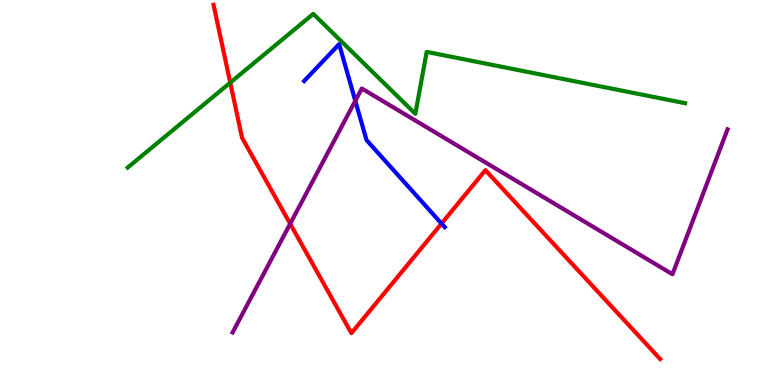[{'lines': ['blue', 'red'], 'intersections': [{'x': 5.7, 'y': 4.19}]}, {'lines': ['green', 'red'], 'intersections': [{'x': 2.97, 'y': 7.85}]}, {'lines': ['purple', 'red'], 'intersections': [{'x': 3.74, 'y': 4.19}]}, {'lines': ['blue', 'green'], 'intersections': []}, {'lines': ['blue', 'purple'], 'intersections': [{'x': 4.58, 'y': 7.38}]}, {'lines': ['green', 'purple'], 'intersections': []}]